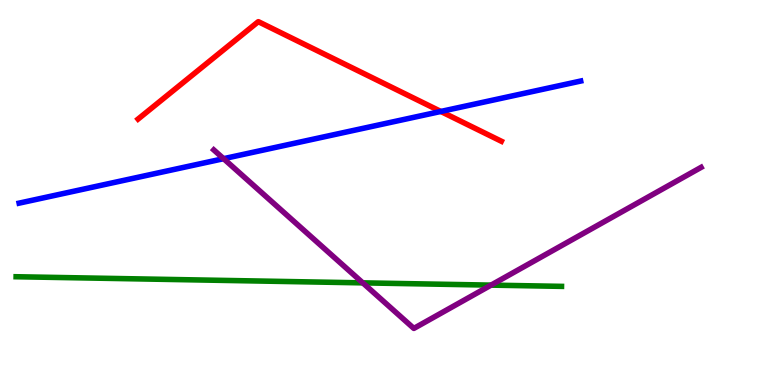[{'lines': ['blue', 'red'], 'intersections': [{'x': 5.69, 'y': 7.11}]}, {'lines': ['green', 'red'], 'intersections': []}, {'lines': ['purple', 'red'], 'intersections': []}, {'lines': ['blue', 'green'], 'intersections': []}, {'lines': ['blue', 'purple'], 'intersections': [{'x': 2.89, 'y': 5.88}]}, {'lines': ['green', 'purple'], 'intersections': [{'x': 4.68, 'y': 2.65}, {'x': 6.34, 'y': 2.59}]}]